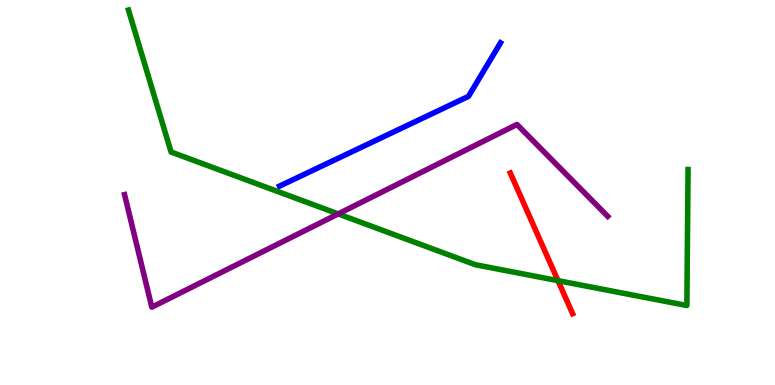[{'lines': ['blue', 'red'], 'intersections': []}, {'lines': ['green', 'red'], 'intersections': [{'x': 7.2, 'y': 2.71}]}, {'lines': ['purple', 'red'], 'intersections': []}, {'lines': ['blue', 'green'], 'intersections': []}, {'lines': ['blue', 'purple'], 'intersections': []}, {'lines': ['green', 'purple'], 'intersections': [{'x': 4.36, 'y': 4.44}]}]